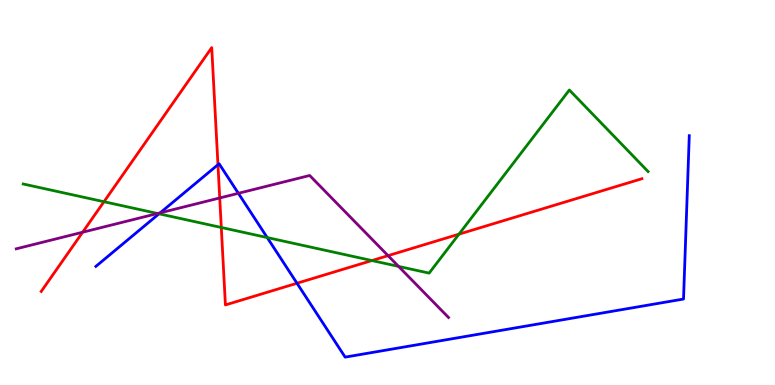[{'lines': ['blue', 'red'], 'intersections': [{'x': 2.81, 'y': 5.72}, {'x': 3.83, 'y': 2.64}]}, {'lines': ['green', 'red'], 'intersections': [{'x': 1.34, 'y': 4.76}, {'x': 2.86, 'y': 4.09}, {'x': 4.8, 'y': 3.23}, {'x': 5.92, 'y': 3.92}]}, {'lines': ['purple', 'red'], 'intersections': [{'x': 1.07, 'y': 3.97}, {'x': 2.84, 'y': 4.86}, {'x': 5.01, 'y': 3.36}]}, {'lines': ['blue', 'green'], 'intersections': [{'x': 2.05, 'y': 4.45}, {'x': 3.45, 'y': 3.83}]}, {'lines': ['blue', 'purple'], 'intersections': [{'x': 2.07, 'y': 4.47}, {'x': 3.08, 'y': 4.98}]}, {'lines': ['green', 'purple'], 'intersections': [{'x': 2.03, 'y': 4.45}, {'x': 5.14, 'y': 3.08}]}]